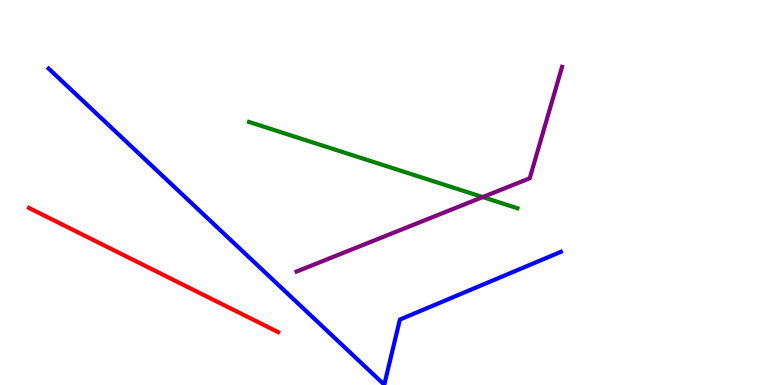[{'lines': ['blue', 'red'], 'intersections': []}, {'lines': ['green', 'red'], 'intersections': []}, {'lines': ['purple', 'red'], 'intersections': []}, {'lines': ['blue', 'green'], 'intersections': []}, {'lines': ['blue', 'purple'], 'intersections': []}, {'lines': ['green', 'purple'], 'intersections': [{'x': 6.23, 'y': 4.88}]}]